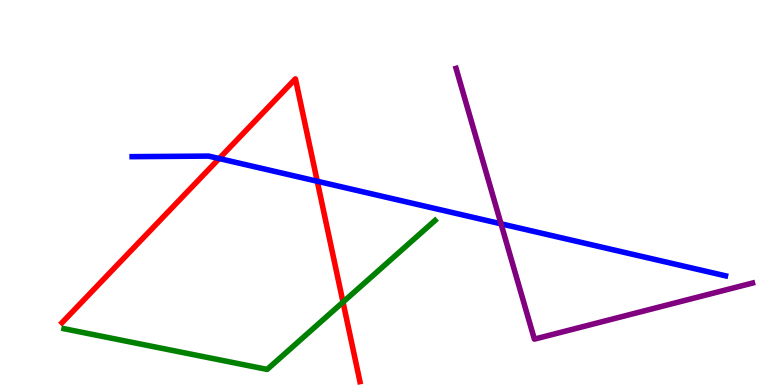[{'lines': ['blue', 'red'], 'intersections': [{'x': 2.83, 'y': 5.88}, {'x': 4.09, 'y': 5.29}]}, {'lines': ['green', 'red'], 'intersections': [{'x': 4.43, 'y': 2.15}]}, {'lines': ['purple', 'red'], 'intersections': []}, {'lines': ['blue', 'green'], 'intersections': []}, {'lines': ['blue', 'purple'], 'intersections': [{'x': 6.46, 'y': 4.19}]}, {'lines': ['green', 'purple'], 'intersections': []}]